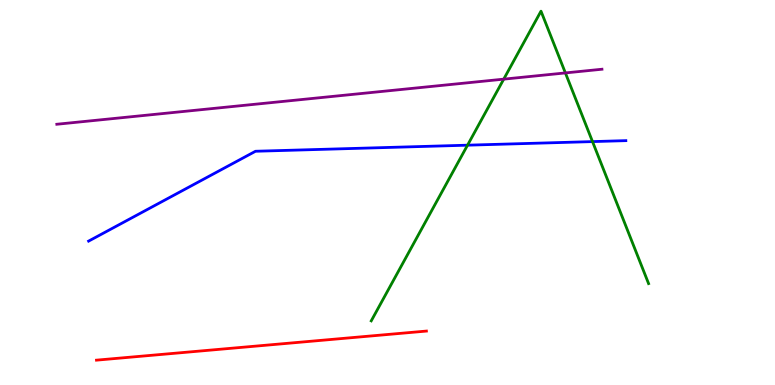[{'lines': ['blue', 'red'], 'intersections': []}, {'lines': ['green', 'red'], 'intersections': []}, {'lines': ['purple', 'red'], 'intersections': []}, {'lines': ['blue', 'green'], 'intersections': [{'x': 6.03, 'y': 6.23}, {'x': 7.65, 'y': 6.32}]}, {'lines': ['blue', 'purple'], 'intersections': []}, {'lines': ['green', 'purple'], 'intersections': [{'x': 6.5, 'y': 7.94}, {'x': 7.3, 'y': 8.11}]}]